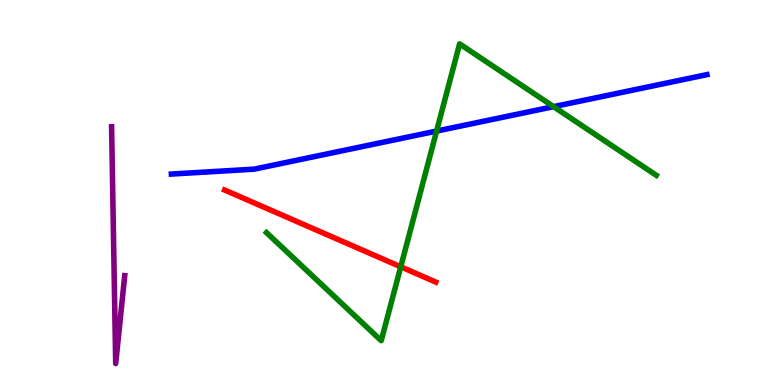[{'lines': ['blue', 'red'], 'intersections': []}, {'lines': ['green', 'red'], 'intersections': [{'x': 5.17, 'y': 3.07}]}, {'lines': ['purple', 'red'], 'intersections': []}, {'lines': ['blue', 'green'], 'intersections': [{'x': 5.63, 'y': 6.6}, {'x': 7.14, 'y': 7.23}]}, {'lines': ['blue', 'purple'], 'intersections': []}, {'lines': ['green', 'purple'], 'intersections': []}]